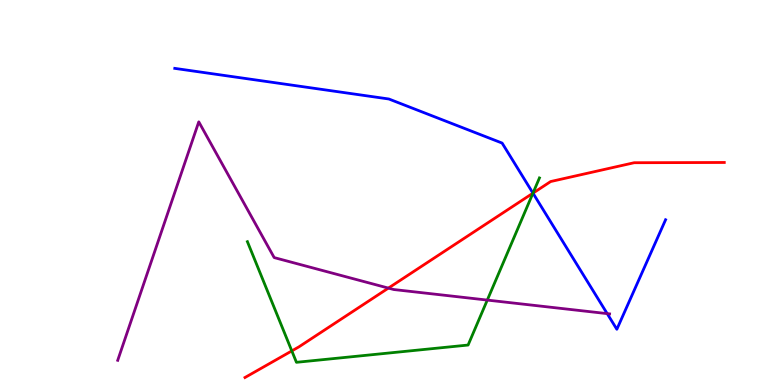[{'lines': ['blue', 'red'], 'intersections': [{'x': 6.88, 'y': 4.98}]}, {'lines': ['green', 'red'], 'intersections': [{'x': 3.77, 'y': 0.886}, {'x': 6.88, 'y': 4.98}]}, {'lines': ['purple', 'red'], 'intersections': [{'x': 5.01, 'y': 2.52}]}, {'lines': ['blue', 'green'], 'intersections': [{'x': 6.88, 'y': 4.98}]}, {'lines': ['blue', 'purple'], 'intersections': [{'x': 7.83, 'y': 1.85}]}, {'lines': ['green', 'purple'], 'intersections': [{'x': 6.29, 'y': 2.21}]}]